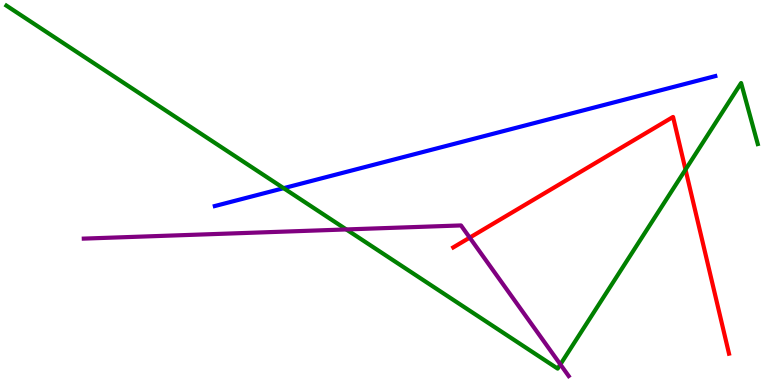[{'lines': ['blue', 'red'], 'intersections': []}, {'lines': ['green', 'red'], 'intersections': [{'x': 8.85, 'y': 5.59}]}, {'lines': ['purple', 'red'], 'intersections': [{'x': 6.06, 'y': 3.83}]}, {'lines': ['blue', 'green'], 'intersections': [{'x': 3.66, 'y': 5.11}]}, {'lines': ['blue', 'purple'], 'intersections': []}, {'lines': ['green', 'purple'], 'intersections': [{'x': 4.47, 'y': 4.04}, {'x': 7.23, 'y': 0.535}]}]